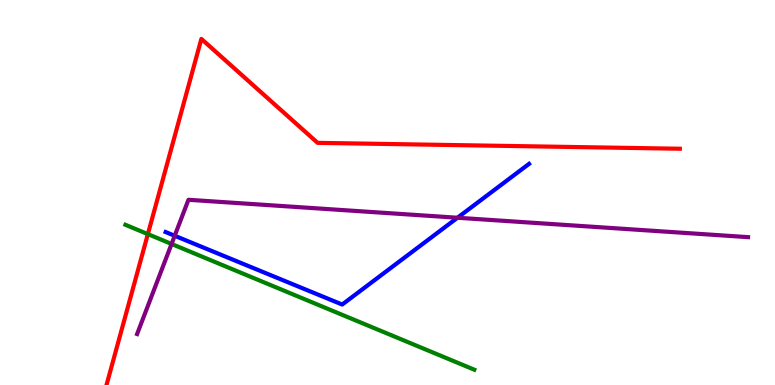[{'lines': ['blue', 'red'], 'intersections': []}, {'lines': ['green', 'red'], 'intersections': [{'x': 1.91, 'y': 3.92}]}, {'lines': ['purple', 'red'], 'intersections': []}, {'lines': ['blue', 'green'], 'intersections': []}, {'lines': ['blue', 'purple'], 'intersections': [{'x': 2.25, 'y': 3.88}, {'x': 5.9, 'y': 4.34}]}, {'lines': ['green', 'purple'], 'intersections': [{'x': 2.21, 'y': 3.66}]}]